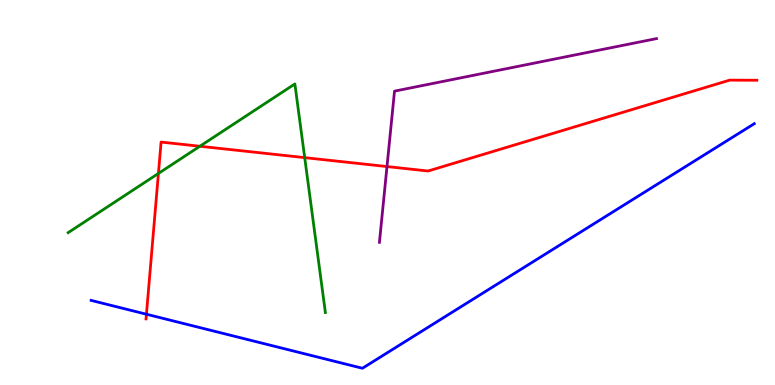[{'lines': ['blue', 'red'], 'intersections': [{'x': 1.89, 'y': 1.84}]}, {'lines': ['green', 'red'], 'intersections': [{'x': 2.04, 'y': 5.49}, {'x': 2.58, 'y': 6.2}, {'x': 3.93, 'y': 5.91}]}, {'lines': ['purple', 'red'], 'intersections': [{'x': 4.99, 'y': 5.67}]}, {'lines': ['blue', 'green'], 'intersections': []}, {'lines': ['blue', 'purple'], 'intersections': []}, {'lines': ['green', 'purple'], 'intersections': []}]